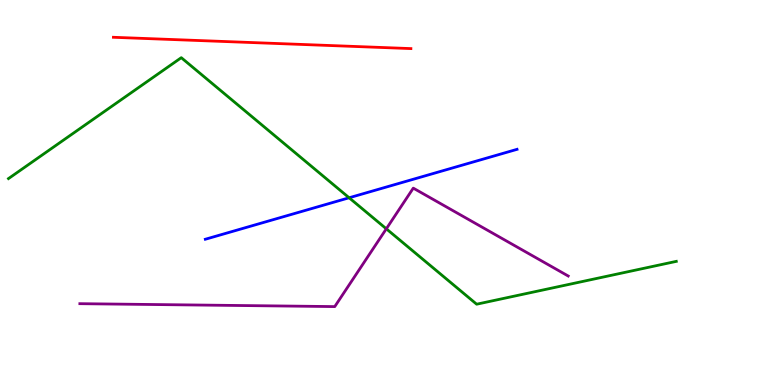[{'lines': ['blue', 'red'], 'intersections': []}, {'lines': ['green', 'red'], 'intersections': []}, {'lines': ['purple', 'red'], 'intersections': []}, {'lines': ['blue', 'green'], 'intersections': [{'x': 4.5, 'y': 4.86}]}, {'lines': ['blue', 'purple'], 'intersections': []}, {'lines': ['green', 'purple'], 'intersections': [{'x': 4.98, 'y': 4.06}]}]